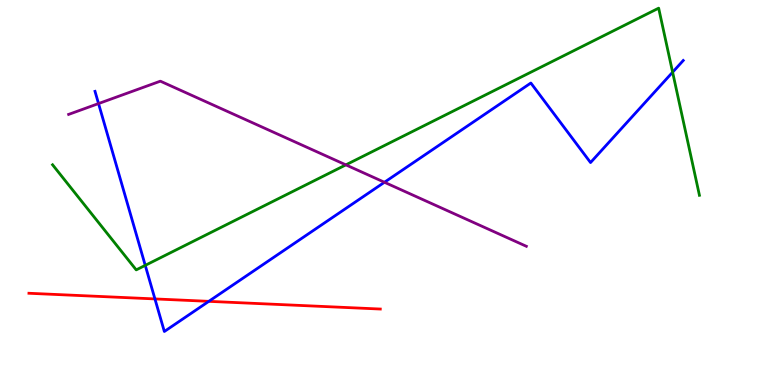[{'lines': ['blue', 'red'], 'intersections': [{'x': 2.0, 'y': 2.24}, {'x': 2.69, 'y': 2.17}]}, {'lines': ['green', 'red'], 'intersections': []}, {'lines': ['purple', 'red'], 'intersections': []}, {'lines': ['blue', 'green'], 'intersections': [{'x': 1.87, 'y': 3.11}, {'x': 8.68, 'y': 8.12}]}, {'lines': ['blue', 'purple'], 'intersections': [{'x': 1.27, 'y': 7.31}, {'x': 4.96, 'y': 5.27}]}, {'lines': ['green', 'purple'], 'intersections': [{'x': 4.46, 'y': 5.72}]}]